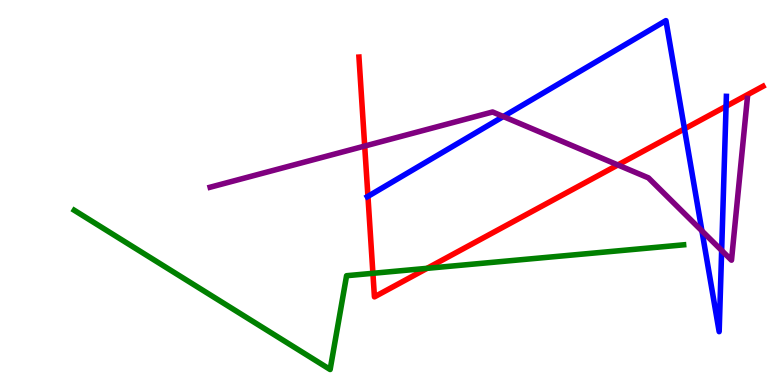[{'lines': ['blue', 'red'], 'intersections': [{'x': 4.75, 'y': 4.9}, {'x': 8.83, 'y': 6.65}, {'x': 9.37, 'y': 7.24}]}, {'lines': ['green', 'red'], 'intersections': [{'x': 4.81, 'y': 2.9}, {'x': 5.51, 'y': 3.03}]}, {'lines': ['purple', 'red'], 'intersections': [{'x': 4.71, 'y': 6.21}, {'x': 7.97, 'y': 5.72}]}, {'lines': ['blue', 'green'], 'intersections': []}, {'lines': ['blue', 'purple'], 'intersections': [{'x': 6.49, 'y': 6.97}, {'x': 9.06, 'y': 4.0}, {'x': 9.31, 'y': 3.5}]}, {'lines': ['green', 'purple'], 'intersections': []}]